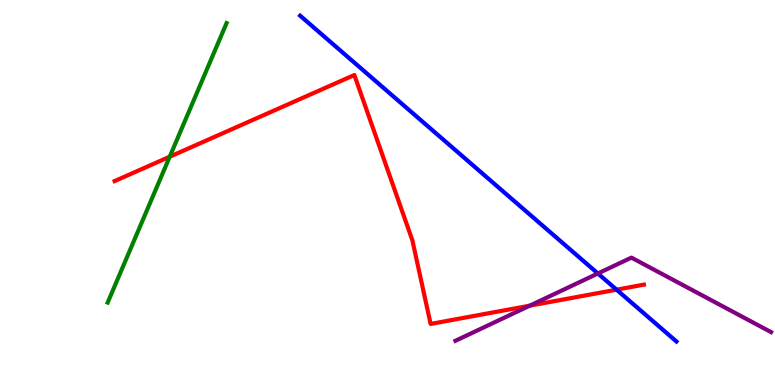[{'lines': ['blue', 'red'], 'intersections': [{'x': 7.96, 'y': 2.48}]}, {'lines': ['green', 'red'], 'intersections': [{'x': 2.19, 'y': 5.93}]}, {'lines': ['purple', 'red'], 'intersections': [{'x': 6.84, 'y': 2.06}]}, {'lines': ['blue', 'green'], 'intersections': []}, {'lines': ['blue', 'purple'], 'intersections': [{'x': 7.71, 'y': 2.9}]}, {'lines': ['green', 'purple'], 'intersections': []}]